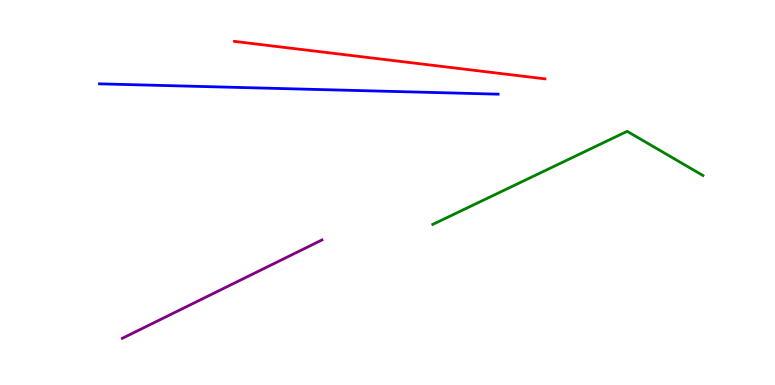[{'lines': ['blue', 'red'], 'intersections': []}, {'lines': ['green', 'red'], 'intersections': []}, {'lines': ['purple', 'red'], 'intersections': []}, {'lines': ['blue', 'green'], 'intersections': []}, {'lines': ['blue', 'purple'], 'intersections': []}, {'lines': ['green', 'purple'], 'intersections': []}]